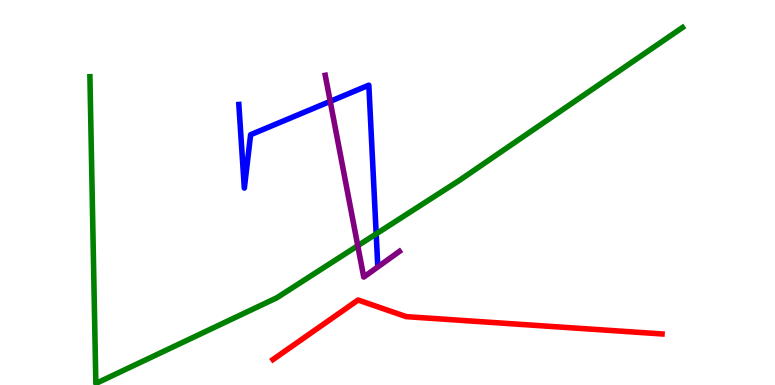[{'lines': ['blue', 'red'], 'intersections': []}, {'lines': ['green', 'red'], 'intersections': []}, {'lines': ['purple', 'red'], 'intersections': []}, {'lines': ['blue', 'green'], 'intersections': [{'x': 4.85, 'y': 3.92}]}, {'lines': ['blue', 'purple'], 'intersections': [{'x': 4.26, 'y': 7.37}]}, {'lines': ['green', 'purple'], 'intersections': [{'x': 4.62, 'y': 3.62}]}]